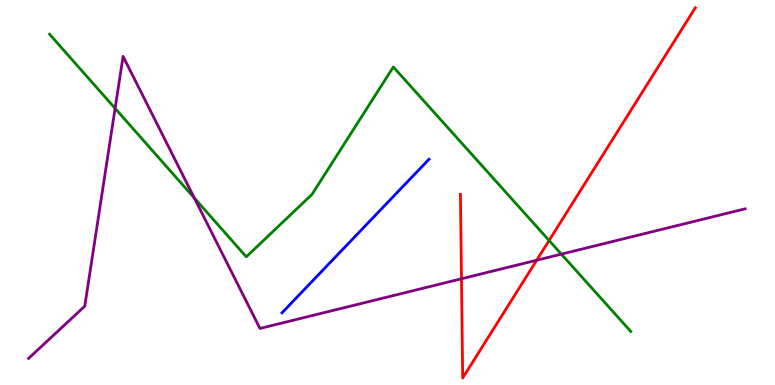[{'lines': ['blue', 'red'], 'intersections': []}, {'lines': ['green', 'red'], 'intersections': [{'x': 7.09, 'y': 3.75}]}, {'lines': ['purple', 'red'], 'intersections': [{'x': 5.95, 'y': 2.76}, {'x': 6.93, 'y': 3.24}]}, {'lines': ['blue', 'green'], 'intersections': []}, {'lines': ['blue', 'purple'], 'intersections': []}, {'lines': ['green', 'purple'], 'intersections': [{'x': 1.49, 'y': 7.18}, {'x': 2.51, 'y': 4.86}, {'x': 7.24, 'y': 3.4}]}]